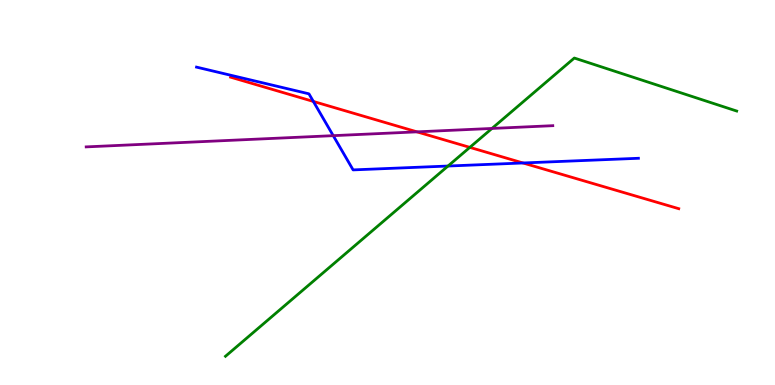[{'lines': ['blue', 'red'], 'intersections': [{'x': 4.04, 'y': 7.37}, {'x': 6.75, 'y': 5.77}]}, {'lines': ['green', 'red'], 'intersections': [{'x': 6.06, 'y': 6.17}]}, {'lines': ['purple', 'red'], 'intersections': [{'x': 5.38, 'y': 6.58}]}, {'lines': ['blue', 'green'], 'intersections': [{'x': 5.78, 'y': 5.69}]}, {'lines': ['blue', 'purple'], 'intersections': [{'x': 4.3, 'y': 6.48}]}, {'lines': ['green', 'purple'], 'intersections': [{'x': 6.35, 'y': 6.66}]}]